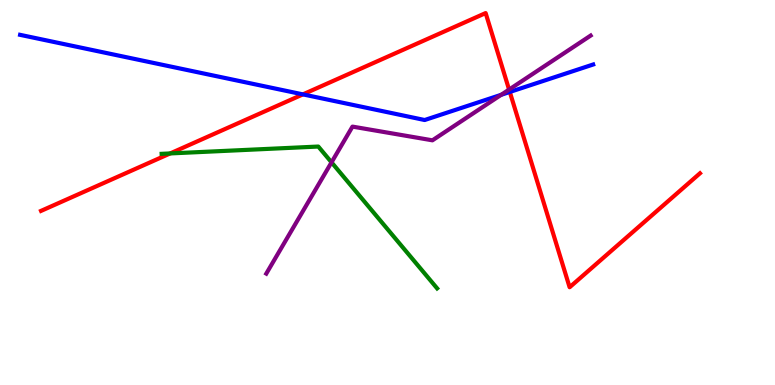[{'lines': ['blue', 'red'], 'intersections': [{'x': 3.91, 'y': 7.55}, {'x': 6.58, 'y': 7.61}]}, {'lines': ['green', 'red'], 'intersections': [{'x': 2.2, 'y': 6.01}]}, {'lines': ['purple', 'red'], 'intersections': [{'x': 6.57, 'y': 7.67}]}, {'lines': ['blue', 'green'], 'intersections': []}, {'lines': ['blue', 'purple'], 'intersections': [{'x': 6.47, 'y': 7.54}]}, {'lines': ['green', 'purple'], 'intersections': [{'x': 4.28, 'y': 5.78}]}]